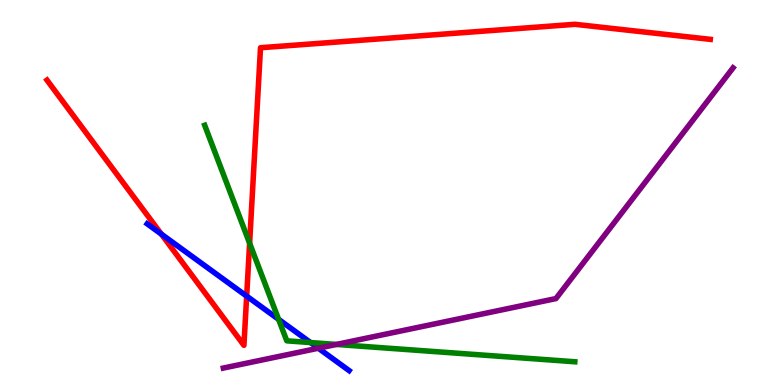[{'lines': ['blue', 'red'], 'intersections': [{'x': 2.08, 'y': 3.92}, {'x': 3.18, 'y': 2.31}]}, {'lines': ['green', 'red'], 'intersections': [{'x': 3.22, 'y': 3.68}]}, {'lines': ['purple', 'red'], 'intersections': []}, {'lines': ['blue', 'green'], 'intersections': [{'x': 3.59, 'y': 1.71}, {'x': 4.01, 'y': 1.1}]}, {'lines': ['blue', 'purple'], 'intersections': [{'x': 4.11, 'y': 0.955}]}, {'lines': ['green', 'purple'], 'intersections': [{'x': 4.34, 'y': 1.05}]}]